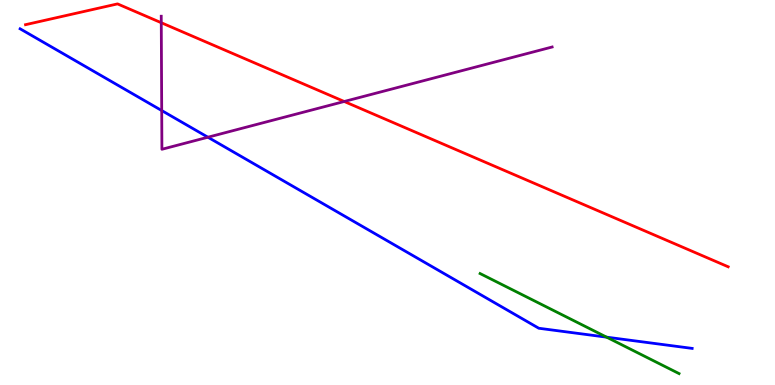[{'lines': ['blue', 'red'], 'intersections': []}, {'lines': ['green', 'red'], 'intersections': []}, {'lines': ['purple', 'red'], 'intersections': [{'x': 2.08, 'y': 9.41}, {'x': 4.44, 'y': 7.36}]}, {'lines': ['blue', 'green'], 'intersections': [{'x': 7.83, 'y': 1.24}]}, {'lines': ['blue', 'purple'], 'intersections': [{'x': 2.09, 'y': 7.13}, {'x': 2.68, 'y': 6.44}]}, {'lines': ['green', 'purple'], 'intersections': []}]